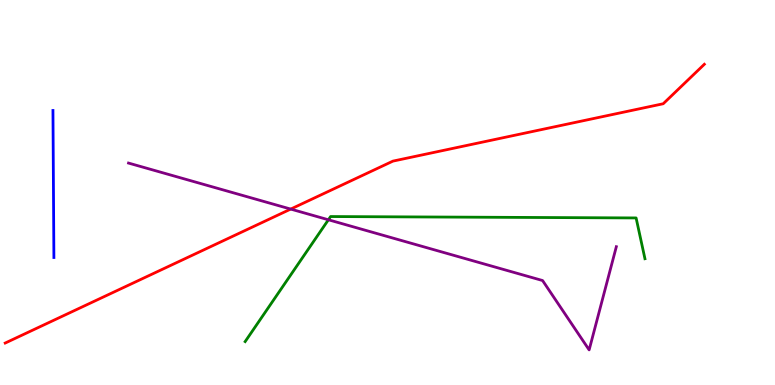[{'lines': ['blue', 'red'], 'intersections': []}, {'lines': ['green', 'red'], 'intersections': []}, {'lines': ['purple', 'red'], 'intersections': [{'x': 3.75, 'y': 4.57}]}, {'lines': ['blue', 'green'], 'intersections': []}, {'lines': ['blue', 'purple'], 'intersections': []}, {'lines': ['green', 'purple'], 'intersections': [{'x': 4.24, 'y': 4.29}]}]